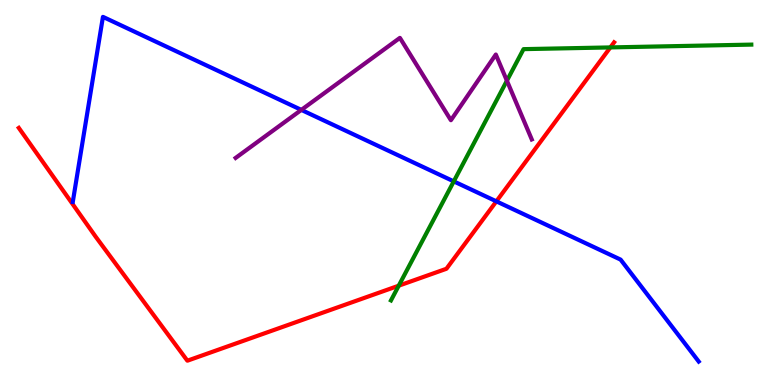[{'lines': ['blue', 'red'], 'intersections': [{'x': 6.4, 'y': 4.77}]}, {'lines': ['green', 'red'], 'intersections': [{'x': 5.14, 'y': 2.58}, {'x': 7.88, 'y': 8.77}]}, {'lines': ['purple', 'red'], 'intersections': []}, {'lines': ['blue', 'green'], 'intersections': [{'x': 5.86, 'y': 5.29}]}, {'lines': ['blue', 'purple'], 'intersections': [{'x': 3.89, 'y': 7.15}]}, {'lines': ['green', 'purple'], 'intersections': [{'x': 6.54, 'y': 7.9}]}]